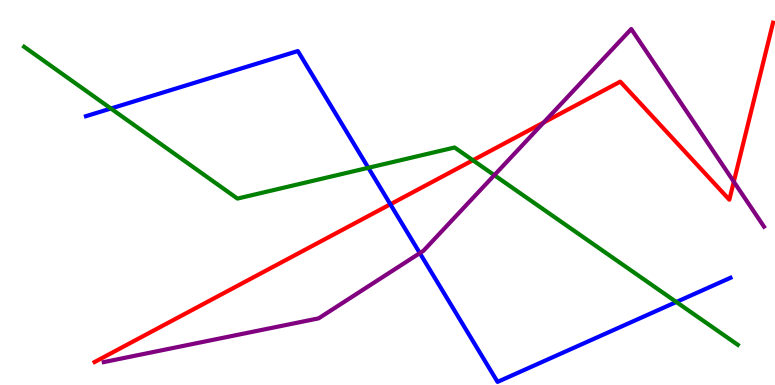[{'lines': ['blue', 'red'], 'intersections': [{'x': 5.04, 'y': 4.69}]}, {'lines': ['green', 'red'], 'intersections': [{'x': 6.1, 'y': 5.84}]}, {'lines': ['purple', 'red'], 'intersections': [{'x': 7.02, 'y': 6.82}, {'x': 9.47, 'y': 5.28}]}, {'lines': ['blue', 'green'], 'intersections': [{'x': 1.43, 'y': 7.18}, {'x': 4.75, 'y': 5.64}, {'x': 8.73, 'y': 2.16}]}, {'lines': ['blue', 'purple'], 'intersections': [{'x': 5.42, 'y': 3.43}]}, {'lines': ['green', 'purple'], 'intersections': [{'x': 6.38, 'y': 5.45}]}]